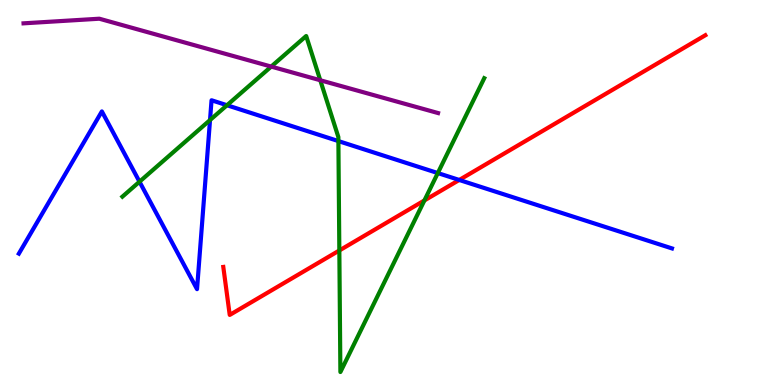[{'lines': ['blue', 'red'], 'intersections': [{'x': 5.93, 'y': 5.33}]}, {'lines': ['green', 'red'], 'intersections': [{'x': 4.38, 'y': 3.49}, {'x': 5.48, 'y': 4.79}]}, {'lines': ['purple', 'red'], 'intersections': []}, {'lines': ['blue', 'green'], 'intersections': [{'x': 1.8, 'y': 5.28}, {'x': 2.71, 'y': 6.88}, {'x': 2.93, 'y': 7.27}, {'x': 4.37, 'y': 6.34}, {'x': 5.65, 'y': 5.5}]}, {'lines': ['blue', 'purple'], 'intersections': []}, {'lines': ['green', 'purple'], 'intersections': [{'x': 3.5, 'y': 8.27}, {'x': 4.13, 'y': 7.92}]}]